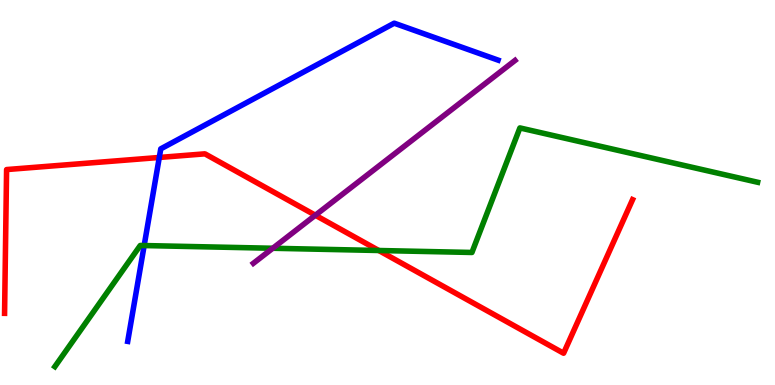[{'lines': ['blue', 'red'], 'intersections': [{'x': 2.06, 'y': 5.91}]}, {'lines': ['green', 'red'], 'intersections': [{'x': 4.89, 'y': 3.49}]}, {'lines': ['purple', 'red'], 'intersections': [{'x': 4.07, 'y': 4.41}]}, {'lines': ['blue', 'green'], 'intersections': [{'x': 1.86, 'y': 3.62}]}, {'lines': ['blue', 'purple'], 'intersections': []}, {'lines': ['green', 'purple'], 'intersections': [{'x': 3.52, 'y': 3.55}]}]